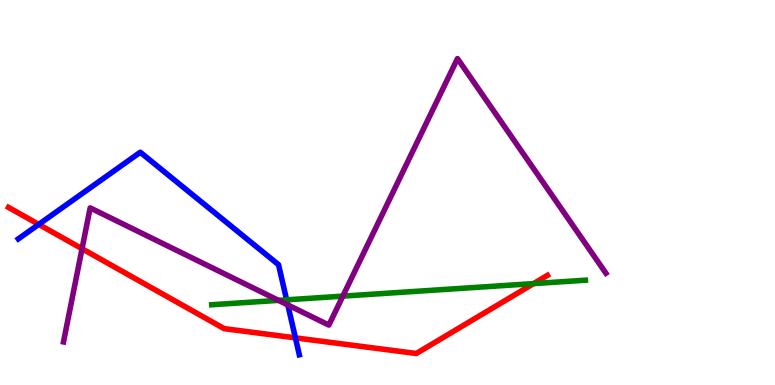[{'lines': ['blue', 'red'], 'intersections': [{'x': 0.5, 'y': 4.17}, {'x': 3.81, 'y': 1.22}]}, {'lines': ['green', 'red'], 'intersections': [{'x': 6.88, 'y': 2.63}]}, {'lines': ['purple', 'red'], 'intersections': [{'x': 1.06, 'y': 3.54}]}, {'lines': ['blue', 'green'], 'intersections': [{'x': 3.7, 'y': 2.21}]}, {'lines': ['blue', 'purple'], 'intersections': [{'x': 3.71, 'y': 2.08}]}, {'lines': ['green', 'purple'], 'intersections': [{'x': 3.59, 'y': 2.2}, {'x': 4.42, 'y': 2.31}]}]